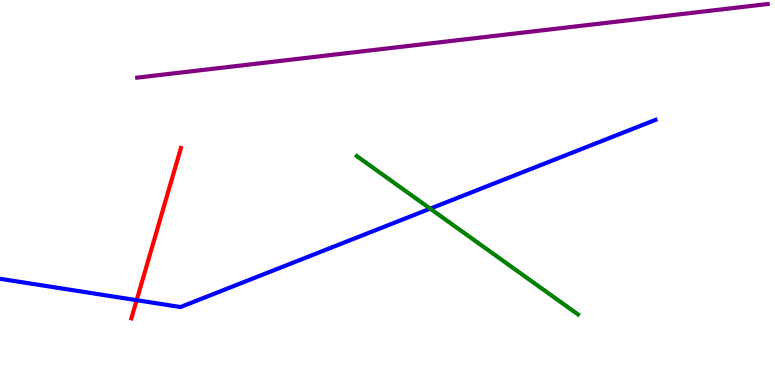[{'lines': ['blue', 'red'], 'intersections': [{'x': 1.76, 'y': 2.2}]}, {'lines': ['green', 'red'], 'intersections': []}, {'lines': ['purple', 'red'], 'intersections': []}, {'lines': ['blue', 'green'], 'intersections': [{'x': 5.55, 'y': 4.58}]}, {'lines': ['blue', 'purple'], 'intersections': []}, {'lines': ['green', 'purple'], 'intersections': []}]